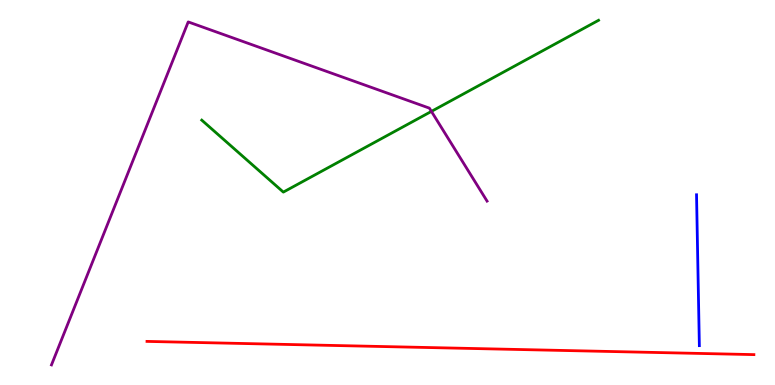[{'lines': ['blue', 'red'], 'intersections': []}, {'lines': ['green', 'red'], 'intersections': []}, {'lines': ['purple', 'red'], 'intersections': []}, {'lines': ['blue', 'green'], 'intersections': []}, {'lines': ['blue', 'purple'], 'intersections': []}, {'lines': ['green', 'purple'], 'intersections': [{'x': 5.57, 'y': 7.11}]}]